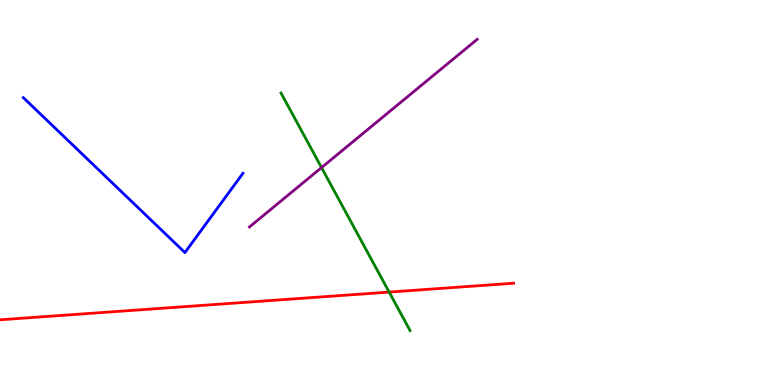[{'lines': ['blue', 'red'], 'intersections': []}, {'lines': ['green', 'red'], 'intersections': [{'x': 5.02, 'y': 2.41}]}, {'lines': ['purple', 'red'], 'intersections': []}, {'lines': ['blue', 'green'], 'intersections': []}, {'lines': ['blue', 'purple'], 'intersections': []}, {'lines': ['green', 'purple'], 'intersections': [{'x': 4.15, 'y': 5.65}]}]